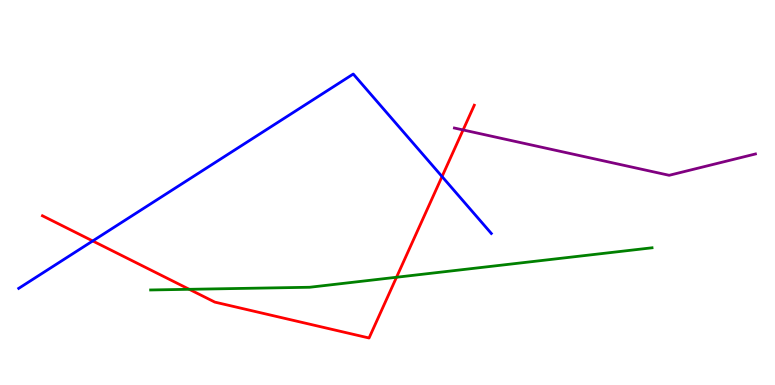[{'lines': ['blue', 'red'], 'intersections': [{'x': 1.2, 'y': 3.74}, {'x': 5.7, 'y': 5.41}]}, {'lines': ['green', 'red'], 'intersections': [{'x': 2.44, 'y': 2.49}, {'x': 5.12, 'y': 2.8}]}, {'lines': ['purple', 'red'], 'intersections': [{'x': 5.98, 'y': 6.62}]}, {'lines': ['blue', 'green'], 'intersections': []}, {'lines': ['blue', 'purple'], 'intersections': []}, {'lines': ['green', 'purple'], 'intersections': []}]